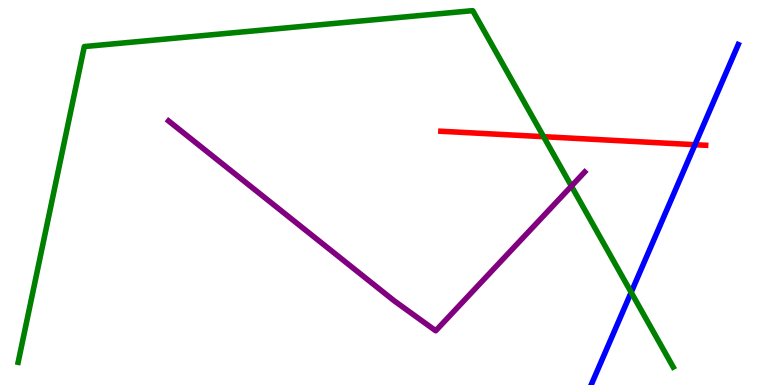[{'lines': ['blue', 'red'], 'intersections': [{'x': 8.97, 'y': 6.24}]}, {'lines': ['green', 'red'], 'intersections': [{'x': 7.01, 'y': 6.45}]}, {'lines': ['purple', 'red'], 'intersections': []}, {'lines': ['blue', 'green'], 'intersections': [{'x': 8.14, 'y': 2.41}]}, {'lines': ['blue', 'purple'], 'intersections': []}, {'lines': ['green', 'purple'], 'intersections': [{'x': 7.37, 'y': 5.17}]}]